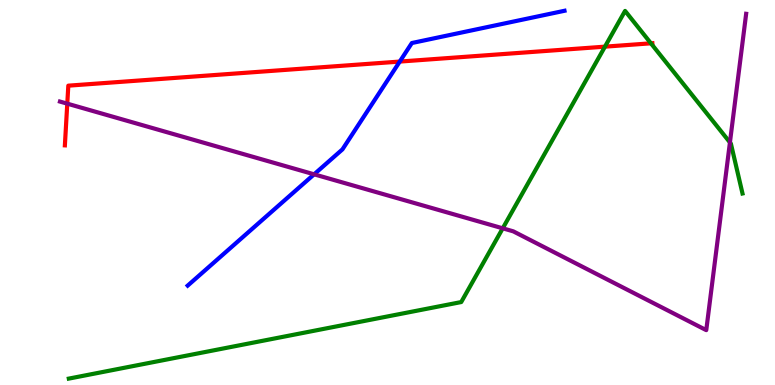[{'lines': ['blue', 'red'], 'intersections': [{'x': 5.16, 'y': 8.4}]}, {'lines': ['green', 'red'], 'intersections': [{'x': 7.81, 'y': 8.79}, {'x': 8.4, 'y': 8.87}]}, {'lines': ['purple', 'red'], 'intersections': [{'x': 0.868, 'y': 7.31}]}, {'lines': ['blue', 'green'], 'intersections': []}, {'lines': ['blue', 'purple'], 'intersections': [{'x': 4.05, 'y': 5.47}]}, {'lines': ['green', 'purple'], 'intersections': [{'x': 6.49, 'y': 4.07}, {'x': 9.42, 'y': 6.3}]}]